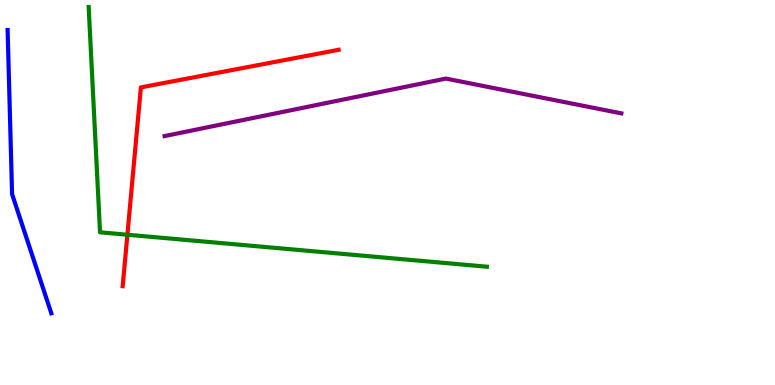[{'lines': ['blue', 'red'], 'intersections': []}, {'lines': ['green', 'red'], 'intersections': [{'x': 1.64, 'y': 3.9}]}, {'lines': ['purple', 'red'], 'intersections': []}, {'lines': ['blue', 'green'], 'intersections': []}, {'lines': ['blue', 'purple'], 'intersections': []}, {'lines': ['green', 'purple'], 'intersections': []}]